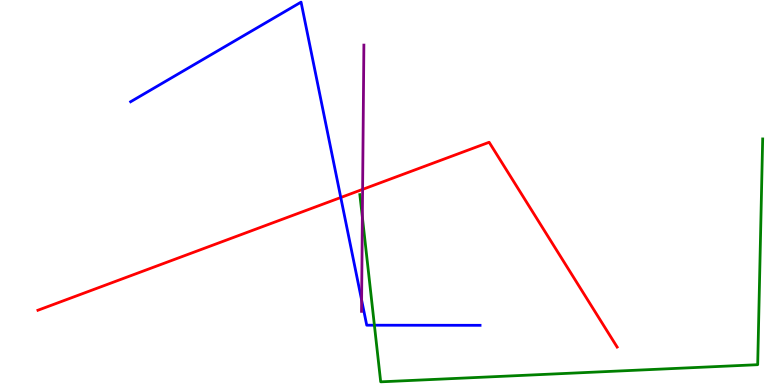[{'lines': ['blue', 'red'], 'intersections': [{'x': 4.4, 'y': 4.87}]}, {'lines': ['green', 'red'], 'intersections': []}, {'lines': ['purple', 'red'], 'intersections': [{'x': 4.68, 'y': 5.08}]}, {'lines': ['blue', 'green'], 'intersections': [{'x': 4.83, 'y': 1.55}]}, {'lines': ['blue', 'purple'], 'intersections': [{'x': 4.67, 'y': 2.21}]}, {'lines': ['green', 'purple'], 'intersections': [{'x': 4.68, 'y': 4.36}]}]